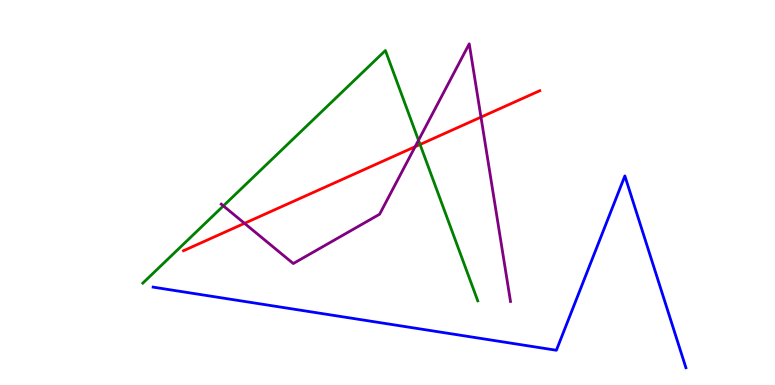[{'lines': ['blue', 'red'], 'intersections': []}, {'lines': ['green', 'red'], 'intersections': [{'x': 5.42, 'y': 6.25}]}, {'lines': ['purple', 'red'], 'intersections': [{'x': 3.15, 'y': 4.2}, {'x': 5.36, 'y': 6.19}, {'x': 6.21, 'y': 6.96}]}, {'lines': ['blue', 'green'], 'intersections': []}, {'lines': ['blue', 'purple'], 'intersections': []}, {'lines': ['green', 'purple'], 'intersections': [{'x': 2.88, 'y': 4.65}, {'x': 5.4, 'y': 6.36}]}]